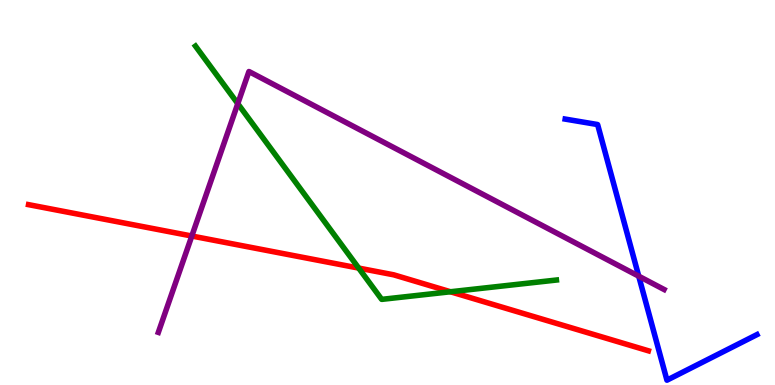[{'lines': ['blue', 'red'], 'intersections': []}, {'lines': ['green', 'red'], 'intersections': [{'x': 4.63, 'y': 3.04}, {'x': 5.81, 'y': 2.42}]}, {'lines': ['purple', 'red'], 'intersections': [{'x': 2.48, 'y': 3.87}]}, {'lines': ['blue', 'green'], 'intersections': []}, {'lines': ['blue', 'purple'], 'intersections': [{'x': 8.24, 'y': 2.83}]}, {'lines': ['green', 'purple'], 'intersections': [{'x': 3.07, 'y': 7.31}]}]